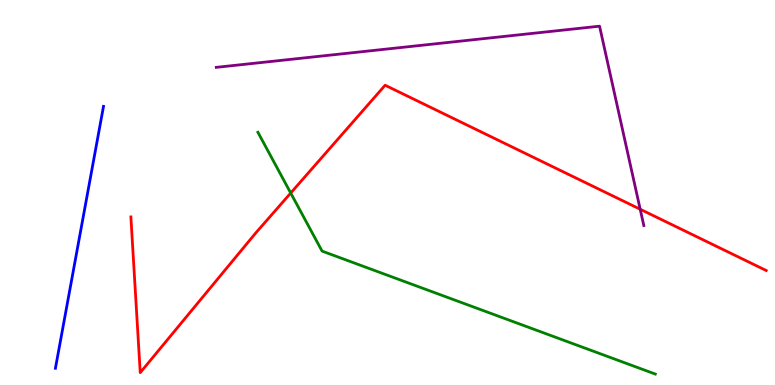[{'lines': ['blue', 'red'], 'intersections': []}, {'lines': ['green', 'red'], 'intersections': [{'x': 3.75, 'y': 4.99}]}, {'lines': ['purple', 'red'], 'intersections': [{'x': 8.26, 'y': 4.57}]}, {'lines': ['blue', 'green'], 'intersections': []}, {'lines': ['blue', 'purple'], 'intersections': []}, {'lines': ['green', 'purple'], 'intersections': []}]